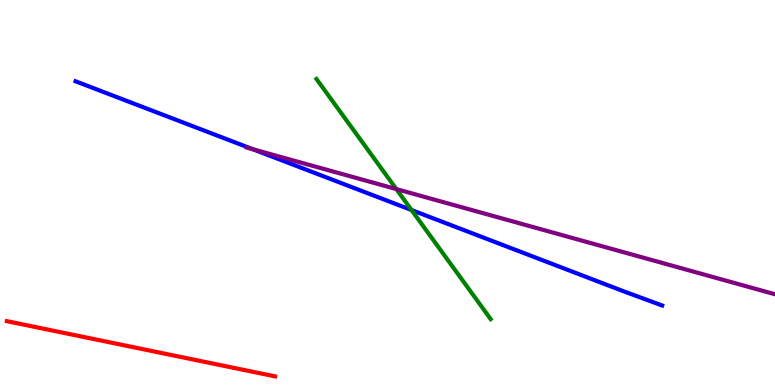[{'lines': ['blue', 'red'], 'intersections': []}, {'lines': ['green', 'red'], 'intersections': []}, {'lines': ['purple', 'red'], 'intersections': []}, {'lines': ['blue', 'green'], 'intersections': [{'x': 5.31, 'y': 4.54}]}, {'lines': ['blue', 'purple'], 'intersections': [{'x': 3.26, 'y': 6.12}]}, {'lines': ['green', 'purple'], 'intersections': [{'x': 5.11, 'y': 5.09}]}]